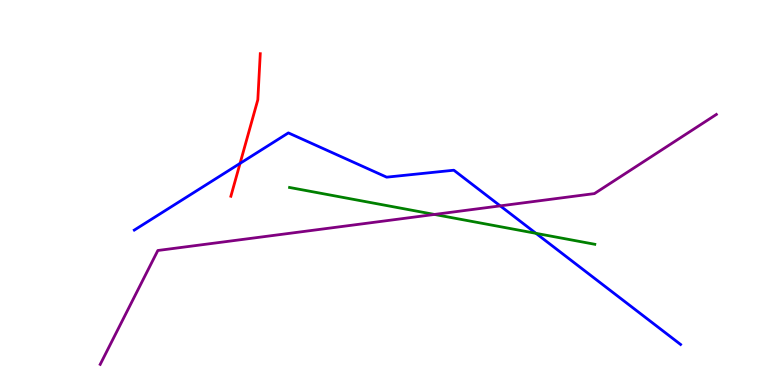[{'lines': ['blue', 'red'], 'intersections': [{'x': 3.1, 'y': 5.76}]}, {'lines': ['green', 'red'], 'intersections': []}, {'lines': ['purple', 'red'], 'intersections': []}, {'lines': ['blue', 'green'], 'intersections': [{'x': 6.92, 'y': 3.94}]}, {'lines': ['blue', 'purple'], 'intersections': [{'x': 6.45, 'y': 4.65}]}, {'lines': ['green', 'purple'], 'intersections': [{'x': 5.61, 'y': 4.43}]}]